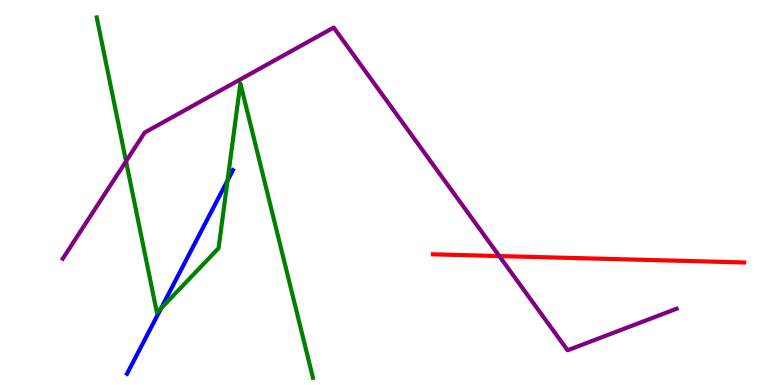[{'lines': ['blue', 'red'], 'intersections': []}, {'lines': ['green', 'red'], 'intersections': []}, {'lines': ['purple', 'red'], 'intersections': [{'x': 6.44, 'y': 3.35}]}, {'lines': ['blue', 'green'], 'intersections': [{'x': 2.08, 'y': 1.99}, {'x': 2.94, 'y': 5.31}]}, {'lines': ['blue', 'purple'], 'intersections': []}, {'lines': ['green', 'purple'], 'intersections': [{'x': 1.63, 'y': 5.81}]}]